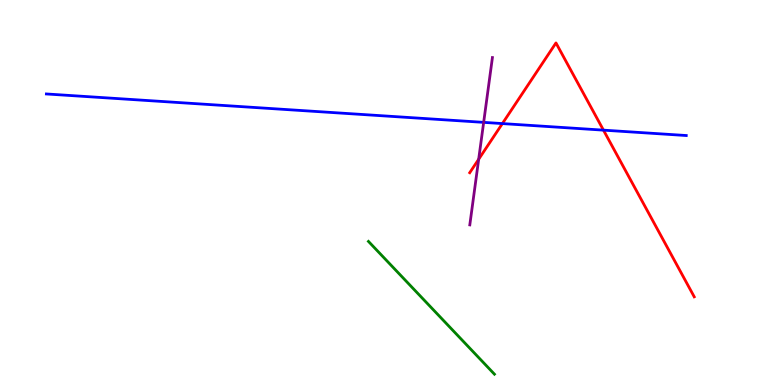[{'lines': ['blue', 'red'], 'intersections': [{'x': 6.48, 'y': 6.79}, {'x': 7.79, 'y': 6.62}]}, {'lines': ['green', 'red'], 'intersections': []}, {'lines': ['purple', 'red'], 'intersections': [{'x': 6.18, 'y': 5.86}]}, {'lines': ['blue', 'green'], 'intersections': []}, {'lines': ['blue', 'purple'], 'intersections': [{'x': 6.24, 'y': 6.82}]}, {'lines': ['green', 'purple'], 'intersections': []}]